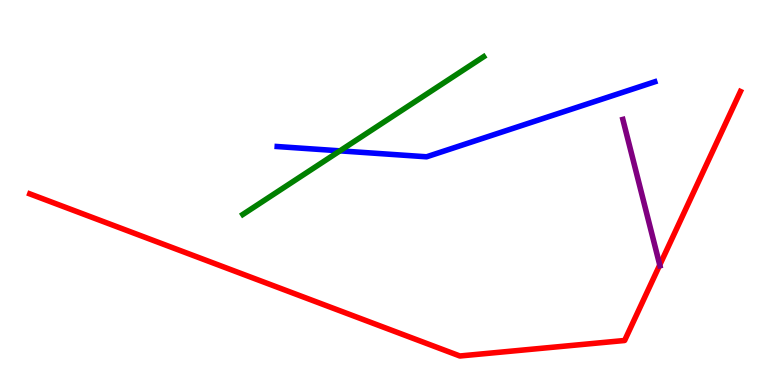[{'lines': ['blue', 'red'], 'intersections': []}, {'lines': ['green', 'red'], 'intersections': []}, {'lines': ['purple', 'red'], 'intersections': [{'x': 8.51, 'y': 3.12}]}, {'lines': ['blue', 'green'], 'intersections': [{'x': 4.39, 'y': 6.08}]}, {'lines': ['blue', 'purple'], 'intersections': []}, {'lines': ['green', 'purple'], 'intersections': []}]